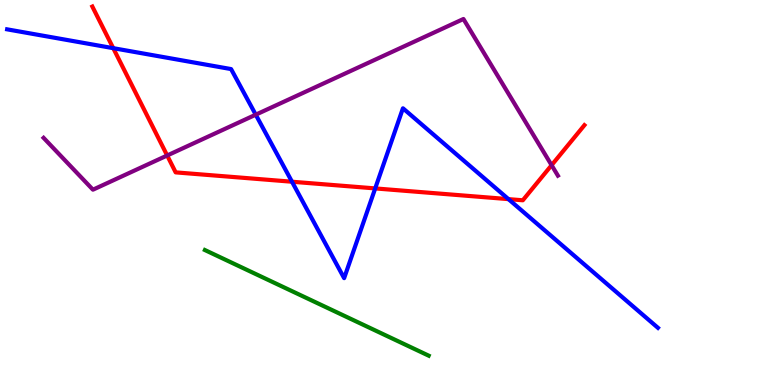[{'lines': ['blue', 'red'], 'intersections': [{'x': 1.46, 'y': 8.75}, {'x': 3.77, 'y': 5.28}, {'x': 4.84, 'y': 5.11}, {'x': 6.56, 'y': 4.83}]}, {'lines': ['green', 'red'], 'intersections': []}, {'lines': ['purple', 'red'], 'intersections': [{'x': 2.16, 'y': 5.96}, {'x': 7.12, 'y': 5.71}]}, {'lines': ['blue', 'green'], 'intersections': []}, {'lines': ['blue', 'purple'], 'intersections': [{'x': 3.3, 'y': 7.02}]}, {'lines': ['green', 'purple'], 'intersections': []}]